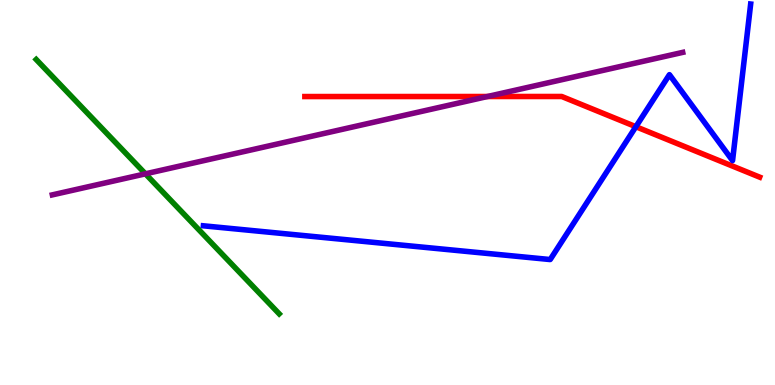[{'lines': ['blue', 'red'], 'intersections': [{'x': 8.2, 'y': 6.71}]}, {'lines': ['green', 'red'], 'intersections': []}, {'lines': ['purple', 'red'], 'intersections': [{'x': 6.29, 'y': 7.49}]}, {'lines': ['blue', 'green'], 'intersections': []}, {'lines': ['blue', 'purple'], 'intersections': []}, {'lines': ['green', 'purple'], 'intersections': [{'x': 1.88, 'y': 5.49}]}]